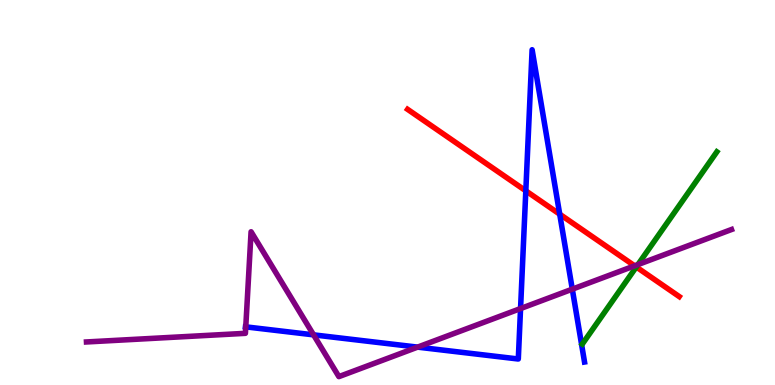[{'lines': ['blue', 'red'], 'intersections': [{'x': 6.78, 'y': 5.04}, {'x': 7.22, 'y': 4.44}]}, {'lines': ['green', 'red'], 'intersections': [{'x': 8.21, 'y': 3.07}]}, {'lines': ['purple', 'red'], 'intersections': [{'x': 8.19, 'y': 3.1}]}, {'lines': ['blue', 'green'], 'intersections': []}, {'lines': ['blue', 'purple'], 'intersections': [{'x': 3.17, 'y': 1.51}, {'x': 4.05, 'y': 1.3}, {'x': 5.39, 'y': 0.984}, {'x': 6.72, 'y': 1.99}, {'x': 7.38, 'y': 2.49}]}, {'lines': ['green', 'purple'], 'intersections': [{'x': 8.23, 'y': 3.13}]}]